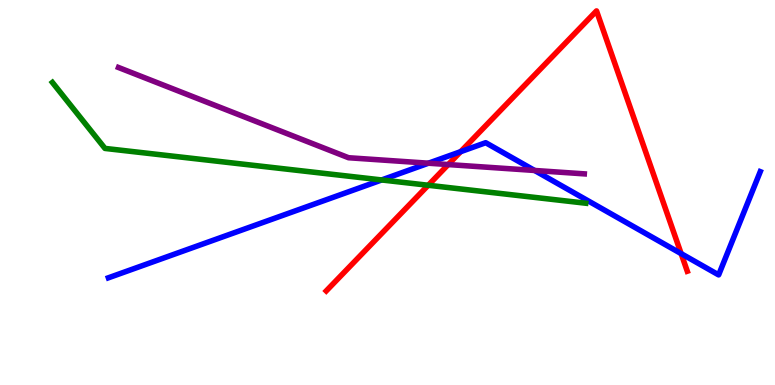[{'lines': ['blue', 'red'], 'intersections': [{'x': 5.94, 'y': 6.06}, {'x': 8.79, 'y': 3.41}]}, {'lines': ['green', 'red'], 'intersections': [{'x': 5.53, 'y': 5.19}]}, {'lines': ['purple', 'red'], 'intersections': [{'x': 5.78, 'y': 5.73}]}, {'lines': ['blue', 'green'], 'intersections': [{'x': 4.92, 'y': 5.33}]}, {'lines': ['blue', 'purple'], 'intersections': [{'x': 5.53, 'y': 5.76}, {'x': 6.9, 'y': 5.57}]}, {'lines': ['green', 'purple'], 'intersections': []}]